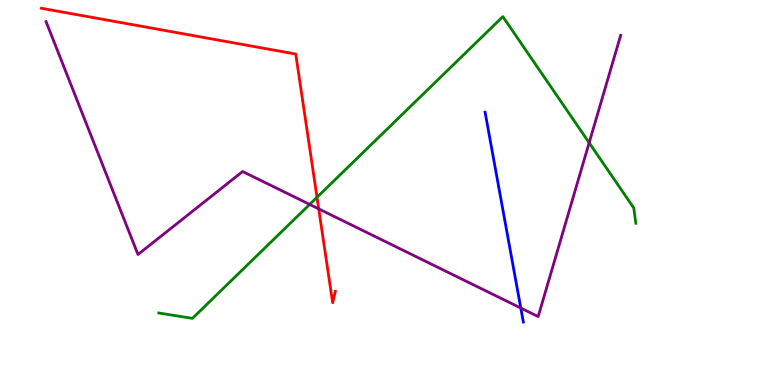[{'lines': ['blue', 'red'], 'intersections': []}, {'lines': ['green', 'red'], 'intersections': [{'x': 4.09, 'y': 4.88}]}, {'lines': ['purple', 'red'], 'intersections': [{'x': 4.11, 'y': 4.57}]}, {'lines': ['blue', 'green'], 'intersections': []}, {'lines': ['blue', 'purple'], 'intersections': [{'x': 6.72, 'y': 2.0}]}, {'lines': ['green', 'purple'], 'intersections': [{'x': 4.0, 'y': 4.69}, {'x': 7.6, 'y': 6.29}]}]